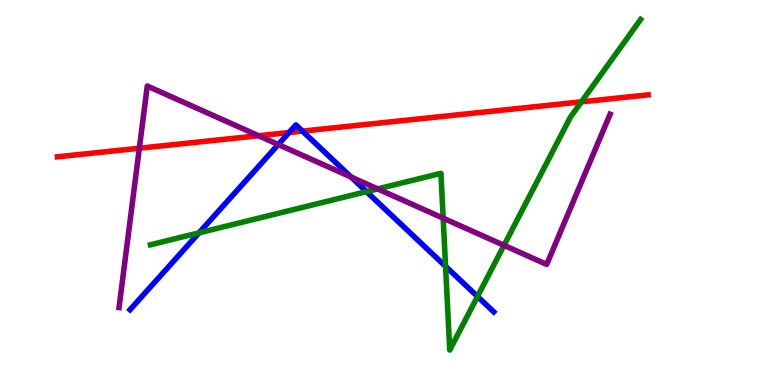[{'lines': ['blue', 'red'], 'intersections': [{'x': 3.73, 'y': 6.56}, {'x': 3.9, 'y': 6.59}]}, {'lines': ['green', 'red'], 'intersections': [{'x': 7.5, 'y': 7.35}]}, {'lines': ['purple', 'red'], 'intersections': [{'x': 1.8, 'y': 6.15}, {'x': 3.34, 'y': 6.47}]}, {'lines': ['blue', 'green'], 'intersections': [{'x': 2.57, 'y': 3.95}, {'x': 4.73, 'y': 5.02}, {'x': 5.75, 'y': 3.08}, {'x': 6.16, 'y': 2.3}]}, {'lines': ['blue', 'purple'], 'intersections': [{'x': 3.59, 'y': 6.25}, {'x': 4.53, 'y': 5.4}]}, {'lines': ['green', 'purple'], 'intersections': [{'x': 4.87, 'y': 5.09}, {'x': 5.72, 'y': 4.33}, {'x': 6.5, 'y': 3.63}]}]